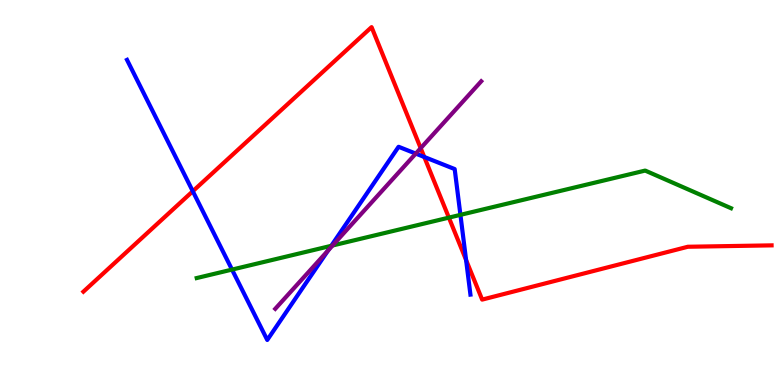[{'lines': ['blue', 'red'], 'intersections': [{'x': 2.49, 'y': 5.03}, {'x': 5.47, 'y': 5.92}, {'x': 6.01, 'y': 3.25}]}, {'lines': ['green', 'red'], 'intersections': [{'x': 5.79, 'y': 4.35}]}, {'lines': ['purple', 'red'], 'intersections': [{'x': 5.43, 'y': 6.15}]}, {'lines': ['blue', 'green'], 'intersections': [{'x': 2.99, 'y': 3.0}, {'x': 4.27, 'y': 3.62}, {'x': 5.94, 'y': 4.42}]}, {'lines': ['blue', 'purple'], 'intersections': [{'x': 4.23, 'y': 3.5}, {'x': 5.36, 'y': 6.01}]}, {'lines': ['green', 'purple'], 'intersections': [{'x': 4.29, 'y': 3.62}]}]